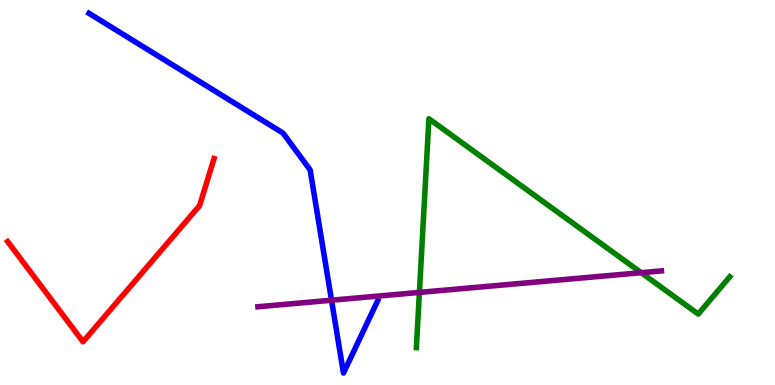[{'lines': ['blue', 'red'], 'intersections': []}, {'lines': ['green', 'red'], 'intersections': []}, {'lines': ['purple', 'red'], 'intersections': []}, {'lines': ['blue', 'green'], 'intersections': []}, {'lines': ['blue', 'purple'], 'intersections': [{'x': 4.28, 'y': 2.2}]}, {'lines': ['green', 'purple'], 'intersections': [{'x': 5.41, 'y': 2.41}, {'x': 8.27, 'y': 2.92}]}]